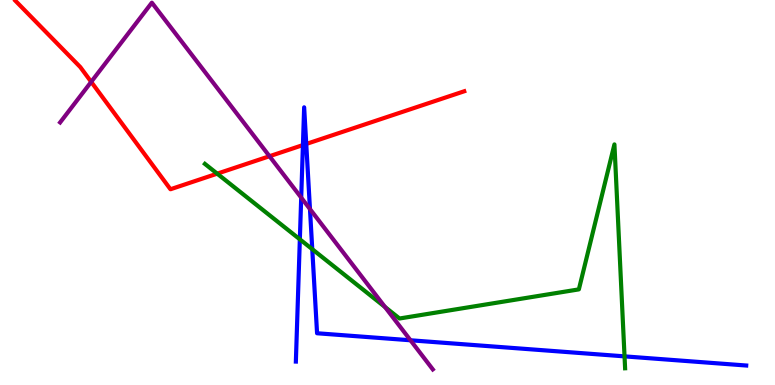[{'lines': ['blue', 'red'], 'intersections': [{'x': 3.91, 'y': 6.23}, {'x': 3.95, 'y': 6.26}]}, {'lines': ['green', 'red'], 'intersections': [{'x': 2.8, 'y': 5.49}]}, {'lines': ['purple', 'red'], 'intersections': [{'x': 1.18, 'y': 7.87}, {'x': 3.48, 'y': 5.94}]}, {'lines': ['blue', 'green'], 'intersections': [{'x': 3.87, 'y': 3.78}, {'x': 4.03, 'y': 3.53}, {'x': 8.06, 'y': 0.744}]}, {'lines': ['blue', 'purple'], 'intersections': [{'x': 3.89, 'y': 4.87}, {'x': 4.0, 'y': 4.57}, {'x': 5.3, 'y': 1.16}]}, {'lines': ['green', 'purple'], 'intersections': [{'x': 4.97, 'y': 2.03}]}]